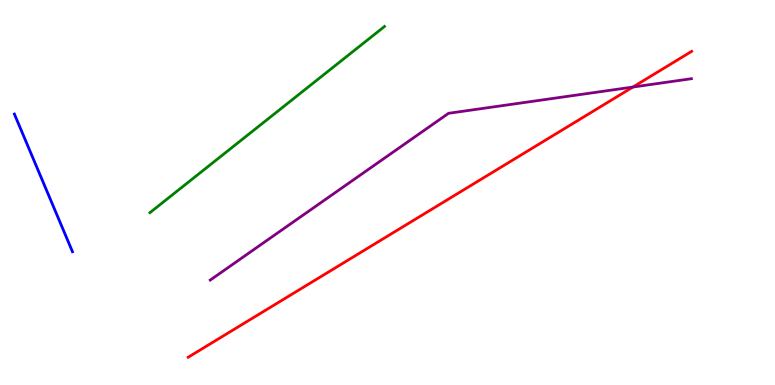[{'lines': ['blue', 'red'], 'intersections': []}, {'lines': ['green', 'red'], 'intersections': []}, {'lines': ['purple', 'red'], 'intersections': [{'x': 8.17, 'y': 7.74}]}, {'lines': ['blue', 'green'], 'intersections': []}, {'lines': ['blue', 'purple'], 'intersections': []}, {'lines': ['green', 'purple'], 'intersections': []}]